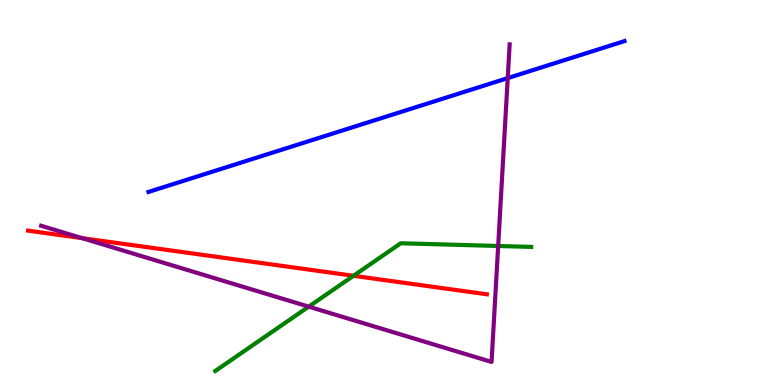[{'lines': ['blue', 'red'], 'intersections': []}, {'lines': ['green', 'red'], 'intersections': [{'x': 4.56, 'y': 2.84}]}, {'lines': ['purple', 'red'], 'intersections': [{'x': 1.06, 'y': 3.81}]}, {'lines': ['blue', 'green'], 'intersections': []}, {'lines': ['blue', 'purple'], 'intersections': [{'x': 6.55, 'y': 7.97}]}, {'lines': ['green', 'purple'], 'intersections': [{'x': 3.98, 'y': 2.04}, {'x': 6.43, 'y': 3.61}]}]